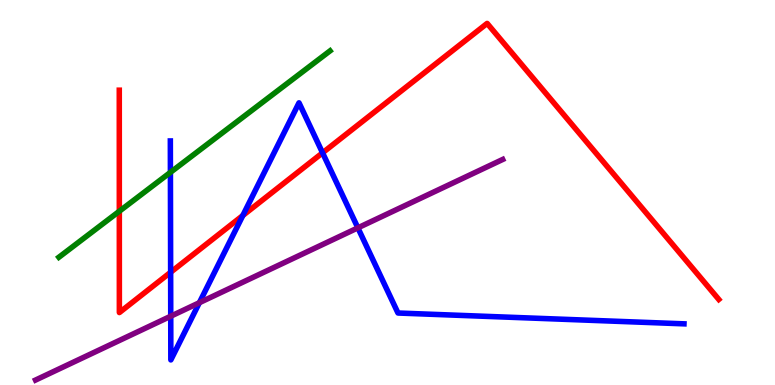[{'lines': ['blue', 'red'], 'intersections': [{'x': 2.2, 'y': 2.93}, {'x': 3.13, 'y': 4.4}, {'x': 4.16, 'y': 6.03}]}, {'lines': ['green', 'red'], 'intersections': [{'x': 1.54, 'y': 4.51}]}, {'lines': ['purple', 'red'], 'intersections': []}, {'lines': ['blue', 'green'], 'intersections': [{'x': 2.2, 'y': 5.52}]}, {'lines': ['blue', 'purple'], 'intersections': [{'x': 2.2, 'y': 1.79}, {'x': 2.57, 'y': 2.14}, {'x': 4.62, 'y': 4.08}]}, {'lines': ['green', 'purple'], 'intersections': []}]